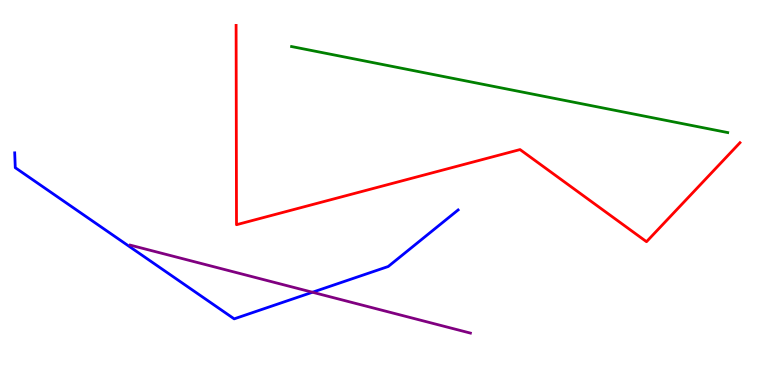[{'lines': ['blue', 'red'], 'intersections': []}, {'lines': ['green', 'red'], 'intersections': []}, {'lines': ['purple', 'red'], 'intersections': []}, {'lines': ['blue', 'green'], 'intersections': []}, {'lines': ['blue', 'purple'], 'intersections': [{'x': 4.03, 'y': 2.41}]}, {'lines': ['green', 'purple'], 'intersections': []}]